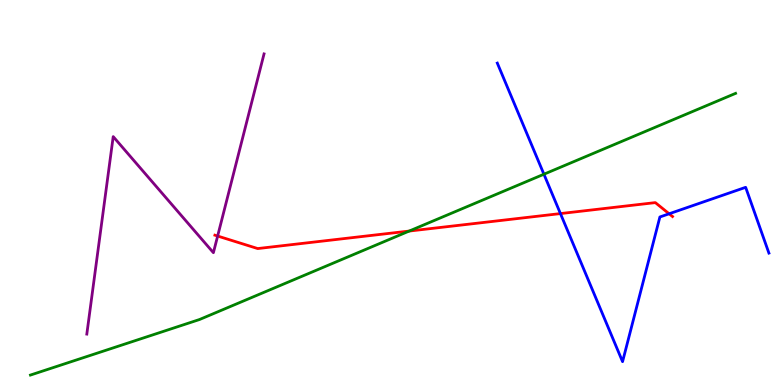[{'lines': ['blue', 'red'], 'intersections': [{'x': 7.23, 'y': 4.45}, {'x': 8.63, 'y': 4.45}]}, {'lines': ['green', 'red'], 'intersections': [{'x': 5.28, 'y': 4.0}]}, {'lines': ['purple', 'red'], 'intersections': [{'x': 2.81, 'y': 3.87}]}, {'lines': ['blue', 'green'], 'intersections': [{'x': 7.02, 'y': 5.47}]}, {'lines': ['blue', 'purple'], 'intersections': []}, {'lines': ['green', 'purple'], 'intersections': []}]